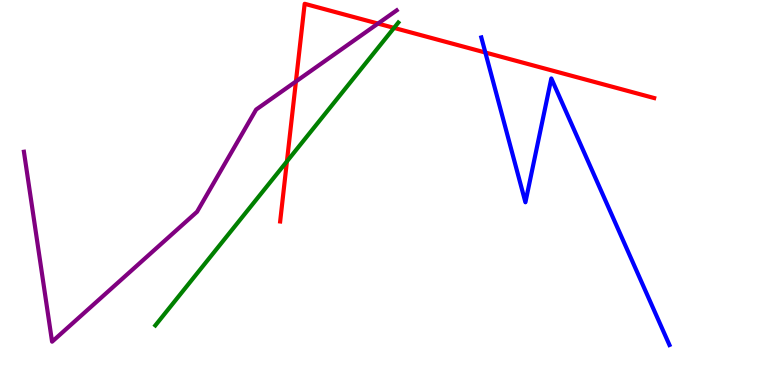[{'lines': ['blue', 'red'], 'intersections': [{'x': 6.26, 'y': 8.64}]}, {'lines': ['green', 'red'], 'intersections': [{'x': 3.7, 'y': 5.81}, {'x': 5.08, 'y': 9.28}]}, {'lines': ['purple', 'red'], 'intersections': [{'x': 3.82, 'y': 7.88}, {'x': 4.88, 'y': 9.39}]}, {'lines': ['blue', 'green'], 'intersections': []}, {'lines': ['blue', 'purple'], 'intersections': []}, {'lines': ['green', 'purple'], 'intersections': []}]